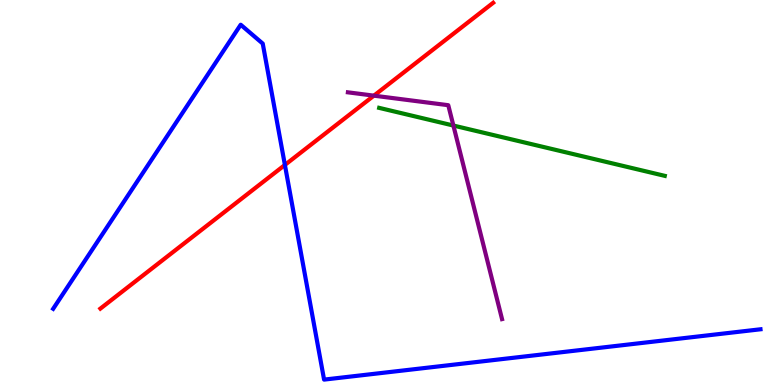[{'lines': ['blue', 'red'], 'intersections': [{'x': 3.68, 'y': 5.72}]}, {'lines': ['green', 'red'], 'intersections': []}, {'lines': ['purple', 'red'], 'intersections': [{'x': 4.82, 'y': 7.52}]}, {'lines': ['blue', 'green'], 'intersections': []}, {'lines': ['blue', 'purple'], 'intersections': []}, {'lines': ['green', 'purple'], 'intersections': [{'x': 5.85, 'y': 6.74}]}]